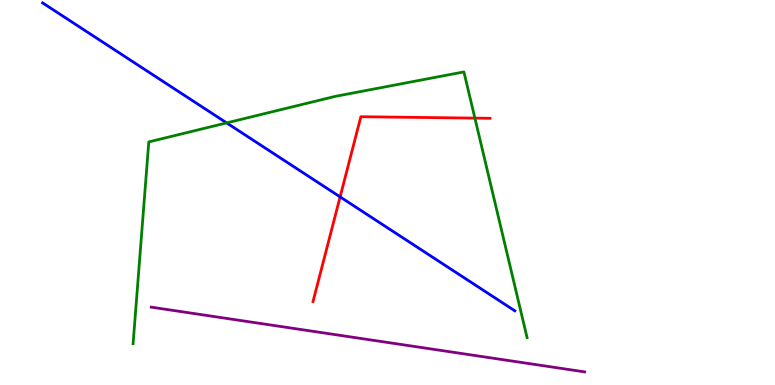[{'lines': ['blue', 'red'], 'intersections': [{'x': 4.39, 'y': 4.89}]}, {'lines': ['green', 'red'], 'intersections': [{'x': 6.13, 'y': 6.93}]}, {'lines': ['purple', 'red'], 'intersections': []}, {'lines': ['blue', 'green'], 'intersections': [{'x': 2.92, 'y': 6.81}]}, {'lines': ['blue', 'purple'], 'intersections': []}, {'lines': ['green', 'purple'], 'intersections': []}]